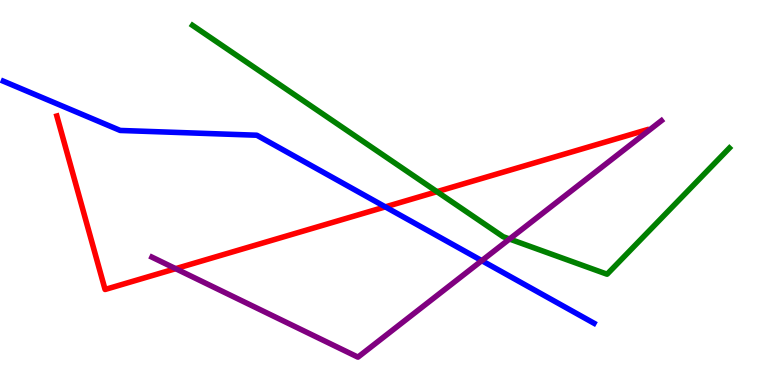[{'lines': ['blue', 'red'], 'intersections': [{'x': 4.97, 'y': 4.63}]}, {'lines': ['green', 'red'], 'intersections': [{'x': 5.64, 'y': 5.02}]}, {'lines': ['purple', 'red'], 'intersections': [{'x': 2.27, 'y': 3.02}]}, {'lines': ['blue', 'green'], 'intersections': []}, {'lines': ['blue', 'purple'], 'intersections': [{'x': 6.22, 'y': 3.23}]}, {'lines': ['green', 'purple'], 'intersections': [{'x': 6.57, 'y': 3.79}]}]